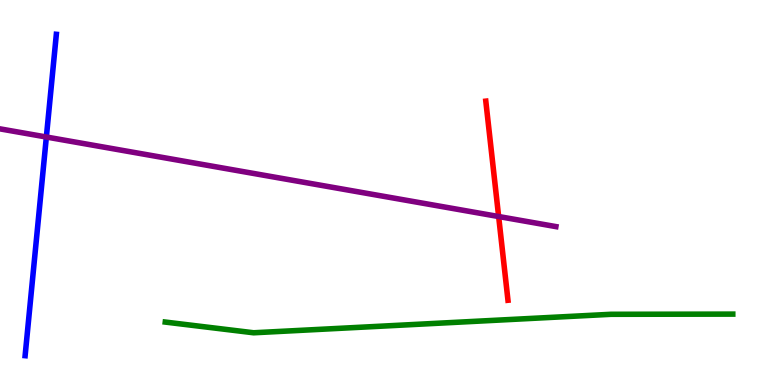[{'lines': ['blue', 'red'], 'intersections': []}, {'lines': ['green', 'red'], 'intersections': []}, {'lines': ['purple', 'red'], 'intersections': [{'x': 6.43, 'y': 4.38}]}, {'lines': ['blue', 'green'], 'intersections': []}, {'lines': ['blue', 'purple'], 'intersections': [{'x': 0.598, 'y': 6.44}]}, {'lines': ['green', 'purple'], 'intersections': []}]